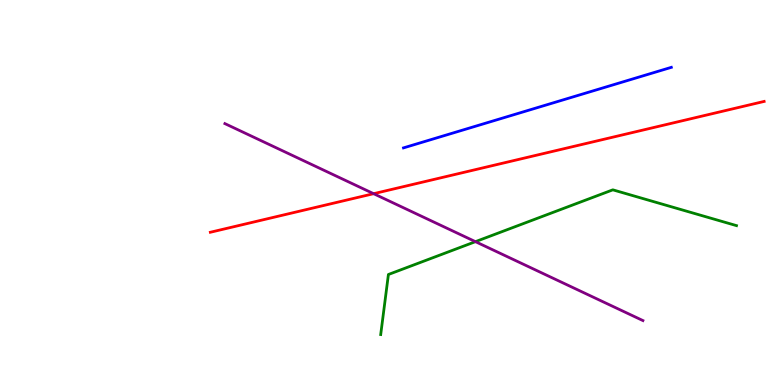[{'lines': ['blue', 'red'], 'intersections': []}, {'lines': ['green', 'red'], 'intersections': []}, {'lines': ['purple', 'red'], 'intersections': [{'x': 4.82, 'y': 4.97}]}, {'lines': ['blue', 'green'], 'intersections': []}, {'lines': ['blue', 'purple'], 'intersections': []}, {'lines': ['green', 'purple'], 'intersections': [{'x': 6.13, 'y': 3.72}]}]